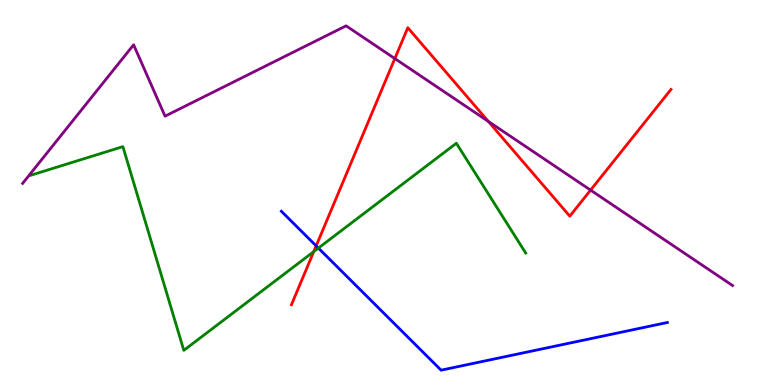[{'lines': ['blue', 'red'], 'intersections': [{'x': 4.08, 'y': 3.61}]}, {'lines': ['green', 'red'], 'intersections': [{'x': 4.05, 'y': 3.46}]}, {'lines': ['purple', 'red'], 'intersections': [{'x': 5.09, 'y': 8.48}, {'x': 6.3, 'y': 6.85}, {'x': 7.62, 'y': 5.06}]}, {'lines': ['blue', 'green'], 'intersections': [{'x': 4.11, 'y': 3.56}]}, {'lines': ['blue', 'purple'], 'intersections': []}, {'lines': ['green', 'purple'], 'intersections': []}]